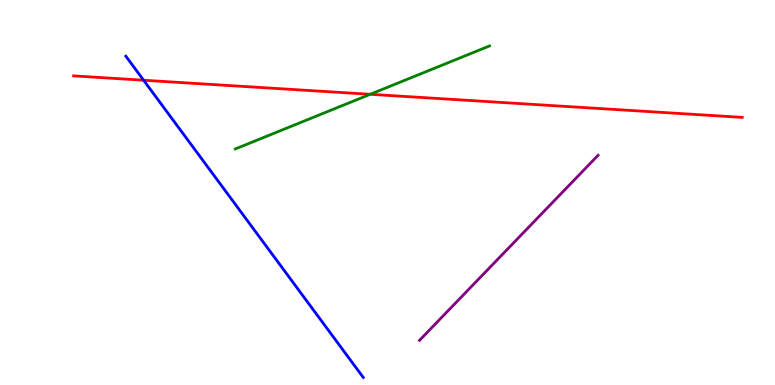[{'lines': ['blue', 'red'], 'intersections': [{'x': 1.85, 'y': 7.92}]}, {'lines': ['green', 'red'], 'intersections': [{'x': 4.78, 'y': 7.55}]}, {'lines': ['purple', 'red'], 'intersections': []}, {'lines': ['blue', 'green'], 'intersections': []}, {'lines': ['blue', 'purple'], 'intersections': []}, {'lines': ['green', 'purple'], 'intersections': []}]